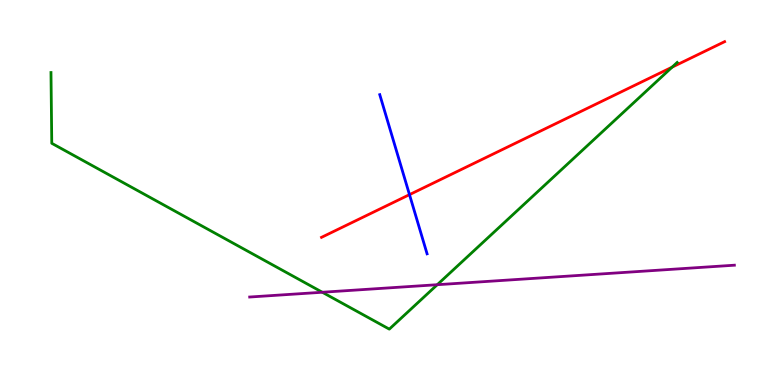[{'lines': ['blue', 'red'], 'intersections': [{'x': 5.28, 'y': 4.94}]}, {'lines': ['green', 'red'], 'intersections': [{'x': 8.67, 'y': 8.26}]}, {'lines': ['purple', 'red'], 'intersections': []}, {'lines': ['blue', 'green'], 'intersections': []}, {'lines': ['blue', 'purple'], 'intersections': []}, {'lines': ['green', 'purple'], 'intersections': [{'x': 4.16, 'y': 2.41}, {'x': 5.64, 'y': 2.61}]}]